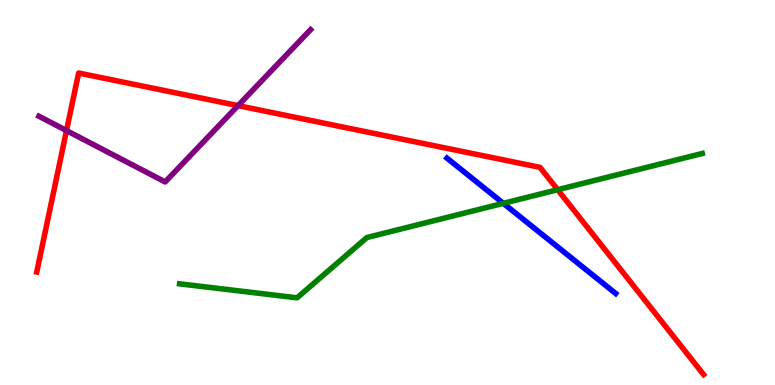[{'lines': ['blue', 'red'], 'intersections': []}, {'lines': ['green', 'red'], 'intersections': [{'x': 7.2, 'y': 5.07}]}, {'lines': ['purple', 'red'], 'intersections': [{'x': 0.858, 'y': 6.61}, {'x': 3.07, 'y': 7.26}]}, {'lines': ['blue', 'green'], 'intersections': [{'x': 6.49, 'y': 4.72}]}, {'lines': ['blue', 'purple'], 'intersections': []}, {'lines': ['green', 'purple'], 'intersections': []}]